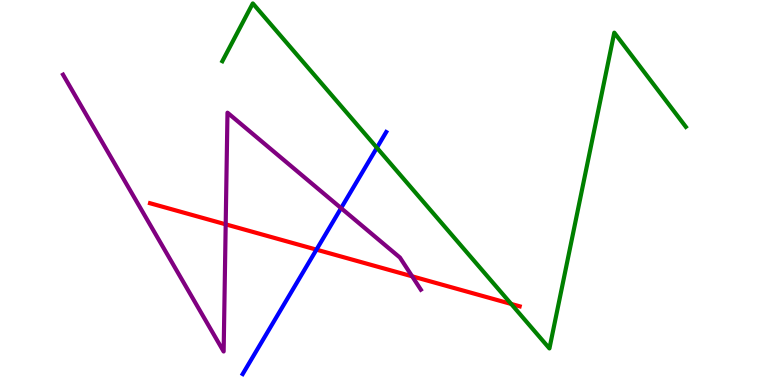[{'lines': ['blue', 'red'], 'intersections': [{'x': 4.08, 'y': 3.52}]}, {'lines': ['green', 'red'], 'intersections': [{'x': 6.6, 'y': 2.11}]}, {'lines': ['purple', 'red'], 'intersections': [{'x': 2.91, 'y': 4.17}, {'x': 5.32, 'y': 2.82}]}, {'lines': ['blue', 'green'], 'intersections': [{'x': 4.86, 'y': 6.16}]}, {'lines': ['blue', 'purple'], 'intersections': [{'x': 4.4, 'y': 4.59}]}, {'lines': ['green', 'purple'], 'intersections': []}]